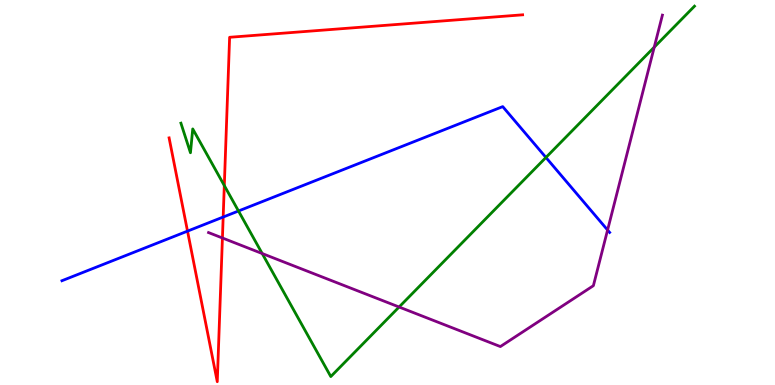[{'lines': ['blue', 'red'], 'intersections': [{'x': 2.42, 'y': 4.0}, {'x': 2.88, 'y': 4.36}]}, {'lines': ['green', 'red'], 'intersections': [{'x': 2.89, 'y': 5.18}]}, {'lines': ['purple', 'red'], 'intersections': [{'x': 2.87, 'y': 3.82}]}, {'lines': ['blue', 'green'], 'intersections': [{'x': 3.08, 'y': 4.52}, {'x': 7.04, 'y': 5.91}]}, {'lines': ['blue', 'purple'], 'intersections': [{'x': 7.84, 'y': 4.03}]}, {'lines': ['green', 'purple'], 'intersections': [{'x': 3.38, 'y': 3.41}, {'x': 5.15, 'y': 2.03}, {'x': 8.44, 'y': 8.77}]}]